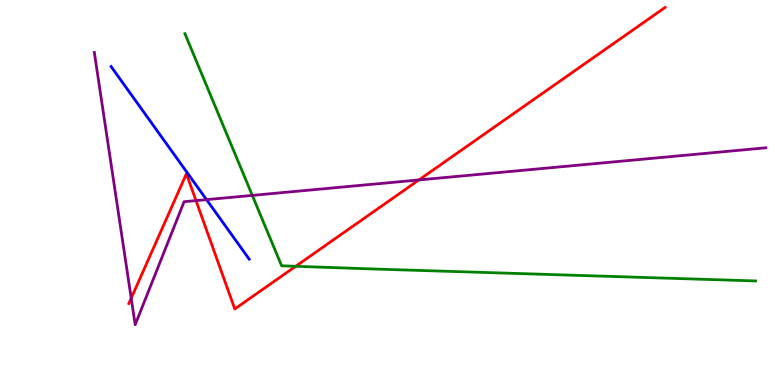[{'lines': ['blue', 'red'], 'intersections': []}, {'lines': ['green', 'red'], 'intersections': [{'x': 3.82, 'y': 3.08}]}, {'lines': ['purple', 'red'], 'intersections': [{'x': 1.69, 'y': 2.25}, {'x': 2.53, 'y': 4.79}, {'x': 5.41, 'y': 5.33}]}, {'lines': ['blue', 'green'], 'intersections': []}, {'lines': ['blue', 'purple'], 'intersections': [{'x': 2.66, 'y': 4.81}]}, {'lines': ['green', 'purple'], 'intersections': [{'x': 3.26, 'y': 4.92}]}]